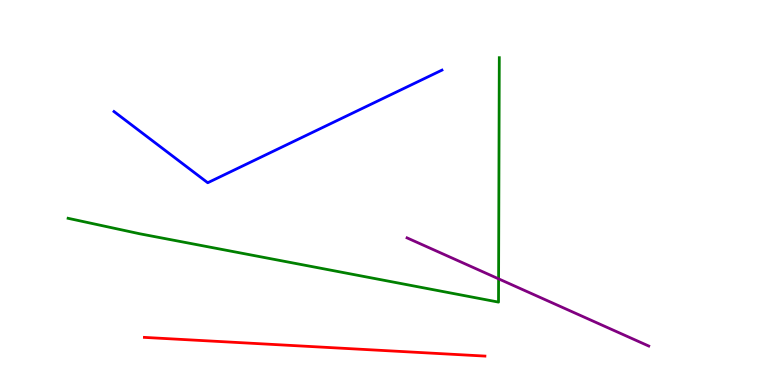[{'lines': ['blue', 'red'], 'intersections': []}, {'lines': ['green', 'red'], 'intersections': []}, {'lines': ['purple', 'red'], 'intersections': []}, {'lines': ['blue', 'green'], 'intersections': []}, {'lines': ['blue', 'purple'], 'intersections': []}, {'lines': ['green', 'purple'], 'intersections': [{'x': 6.43, 'y': 2.76}]}]